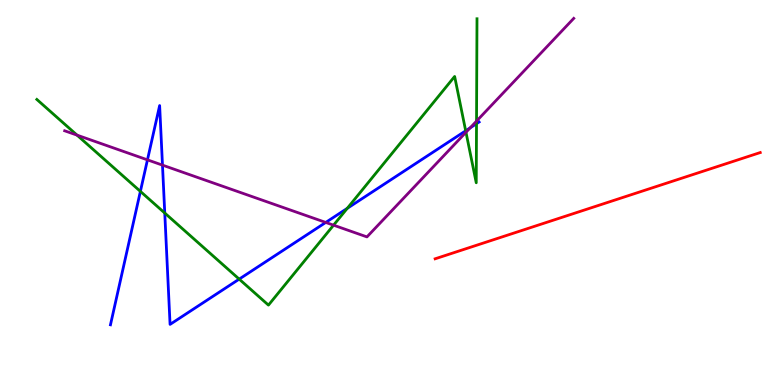[{'lines': ['blue', 'red'], 'intersections': []}, {'lines': ['green', 'red'], 'intersections': []}, {'lines': ['purple', 'red'], 'intersections': []}, {'lines': ['blue', 'green'], 'intersections': [{'x': 1.81, 'y': 5.03}, {'x': 2.13, 'y': 4.47}, {'x': 3.09, 'y': 2.75}, {'x': 4.48, 'y': 4.59}, {'x': 6.01, 'y': 6.6}, {'x': 6.15, 'y': 6.79}]}, {'lines': ['blue', 'purple'], 'intersections': [{'x': 1.9, 'y': 5.85}, {'x': 2.1, 'y': 5.71}, {'x': 4.2, 'y': 4.22}, {'x': 6.07, 'y': 6.68}]}, {'lines': ['green', 'purple'], 'intersections': [{'x': 0.994, 'y': 6.49}, {'x': 4.3, 'y': 4.15}, {'x': 6.01, 'y': 6.56}, {'x': 6.15, 'y': 6.85}]}]